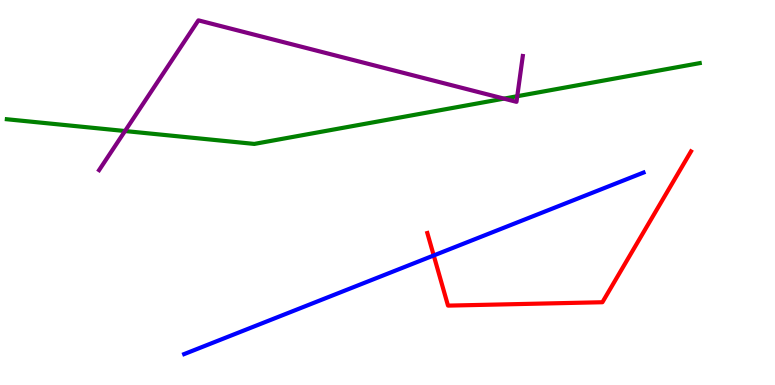[{'lines': ['blue', 'red'], 'intersections': [{'x': 5.6, 'y': 3.36}]}, {'lines': ['green', 'red'], 'intersections': []}, {'lines': ['purple', 'red'], 'intersections': []}, {'lines': ['blue', 'green'], 'intersections': []}, {'lines': ['blue', 'purple'], 'intersections': []}, {'lines': ['green', 'purple'], 'intersections': [{'x': 1.61, 'y': 6.6}, {'x': 6.5, 'y': 7.44}, {'x': 6.67, 'y': 7.5}]}]